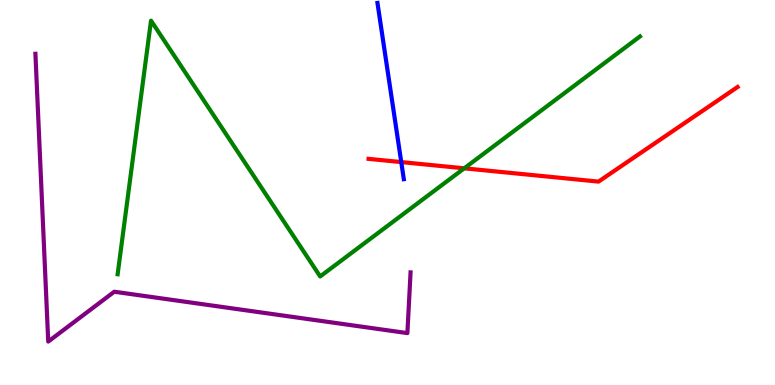[{'lines': ['blue', 'red'], 'intersections': [{'x': 5.18, 'y': 5.79}]}, {'lines': ['green', 'red'], 'intersections': [{'x': 5.99, 'y': 5.63}]}, {'lines': ['purple', 'red'], 'intersections': []}, {'lines': ['blue', 'green'], 'intersections': []}, {'lines': ['blue', 'purple'], 'intersections': []}, {'lines': ['green', 'purple'], 'intersections': []}]